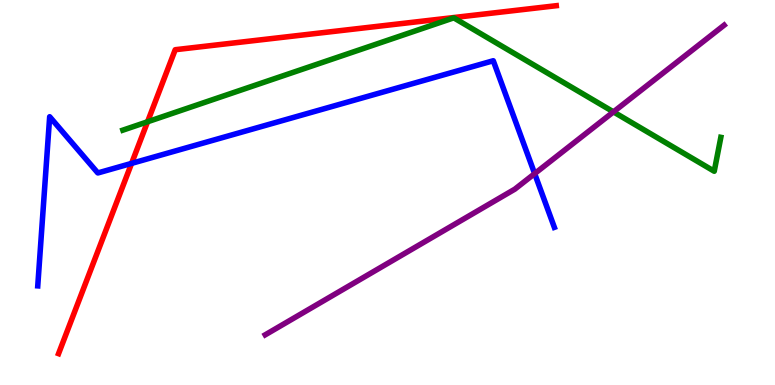[{'lines': ['blue', 'red'], 'intersections': [{'x': 1.7, 'y': 5.76}]}, {'lines': ['green', 'red'], 'intersections': [{'x': 1.9, 'y': 6.84}]}, {'lines': ['purple', 'red'], 'intersections': []}, {'lines': ['blue', 'green'], 'intersections': []}, {'lines': ['blue', 'purple'], 'intersections': [{'x': 6.9, 'y': 5.49}]}, {'lines': ['green', 'purple'], 'intersections': [{'x': 7.92, 'y': 7.09}]}]